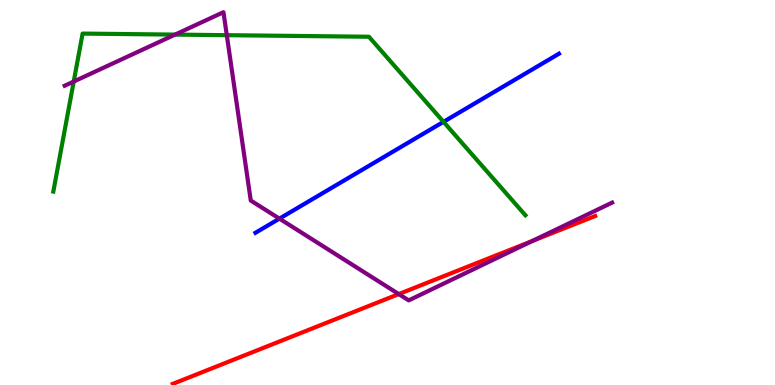[{'lines': ['blue', 'red'], 'intersections': []}, {'lines': ['green', 'red'], 'intersections': []}, {'lines': ['purple', 'red'], 'intersections': [{'x': 5.15, 'y': 2.36}, {'x': 6.87, 'y': 3.74}]}, {'lines': ['blue', 'green'], 'intersections': [{'x': 5.72, 'y': 6.84}]}, {'lines': ['blue', 'purple'], 'intersections': [{'x': 3.61, 'y': 4.32}]}, {'lines': ['green', 'purple'], 'intersections': [{'x': 0.951, 'y': 7.88}, {'x': 2.26, 'y': 9.1}, {'x': 2.93, 'y': 9.09}]}]